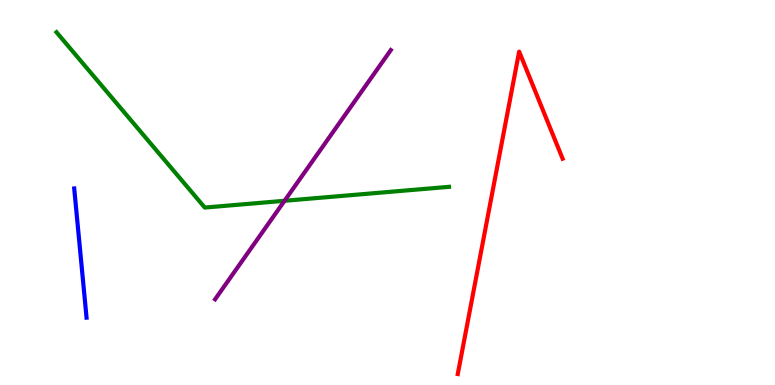[{'lines': ['blue', 'red'], 'intersections': []}, {'lines': ['green', 'red'], 'intersections': []}, {'lines': ['purple', 'red'], 'intersections': []}, {'lines': ['blue', 'green'], 'intersections': []}, {'lines': ['blue', 'purple'], 'intersections': []}, {'lines': ['green', 'purple'], 'intersections': [{'x': 3.67, 'y': 4.78}]}]